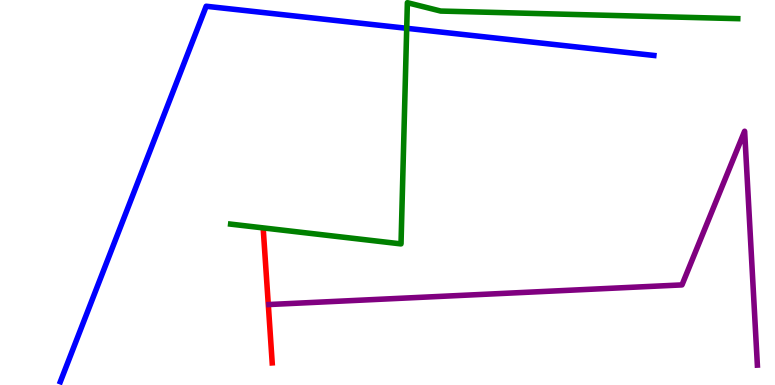[{'lines': ['blue', 'red'], 'intersections': []}, {'lines': ['green', 'red'], 'intersections': []}, {'lines': ['purple', 'red'], 'intersections': []}, {'lines': ['blue', 'green'], 'intersections': [{'x': 5.25, 'y': 9.27}]}, {'lines': ['blue', 'purple'], 'intersections': []}, {'lines': ['green', 'purple'], 'intersections': []}]